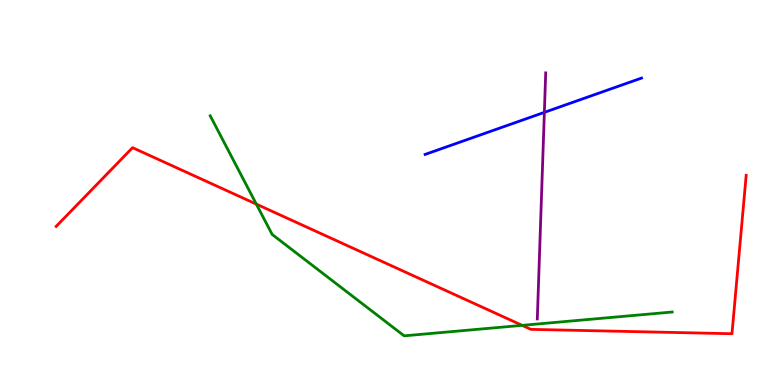[{'lines': ['blue', 'red'], 'intersections': []}, {'lines': ['green', 'red'], 'intersections': [{'x': 3.31, 'y': 4.7}, {'x': 6.74, 'y': 1.55}]}, {'lines': ['purple', 'red'], 'intersections': []}, {'lines': ['blue', 'green'], 'intersections': []}, {'lines': ['blue', 'purple'], 'intersections': [{'x': 7.02, 'y': 7.08}]}, {'lines': ['green', 'purple'], 'intersections': []}]